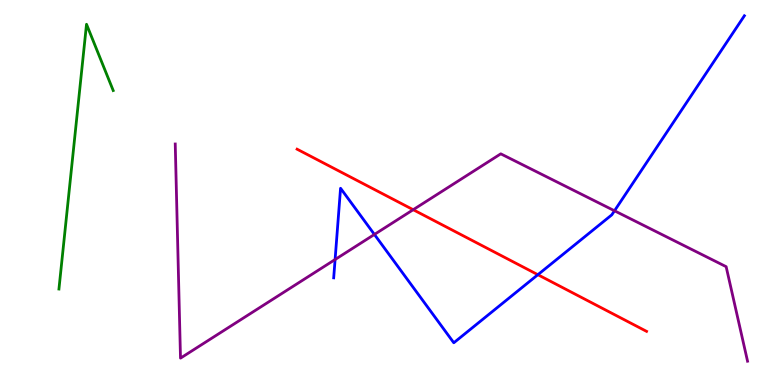[{'lines': ['blue', 'red'], 'intersections': [{'x': 6.94, 'y': 2.86}]}, {'lines': ['green', 'red'], 'intersections': []}, {'lines': ['purple', 'red'], 'intersections': [{'x': 5.33, 'y': 4.55}]}, {'lines': ['blue', 'green'], 'intersections': []}, {'lines': ['blue', 'purple'], 'intersections': [{'x': 4.32, 'y': 3.26}, {'x': 4.83, 'y': 3.91}, {'x': 7.93, 'y': 4.53}]}, {'lines': ['green', 'purple'], 'intersections': []}]